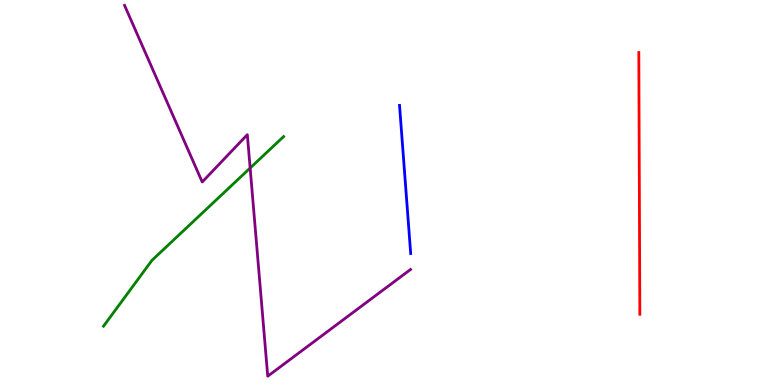[{'lines': ['blue', 'red'], 'intersections': []}, {'lines': ['green', 'red'], 'intersections': []}, {'lines': ['purple', 'red'], 'intersections': []}, {'lines': ['blue', 'green'], 'intersections': []}, {'lines': ['blue', 'purple'], 'intersections': []}, {'lines': ['green', 'purple'], 'intersections': [{'x': 3.23, 'y': 5.64}]}]